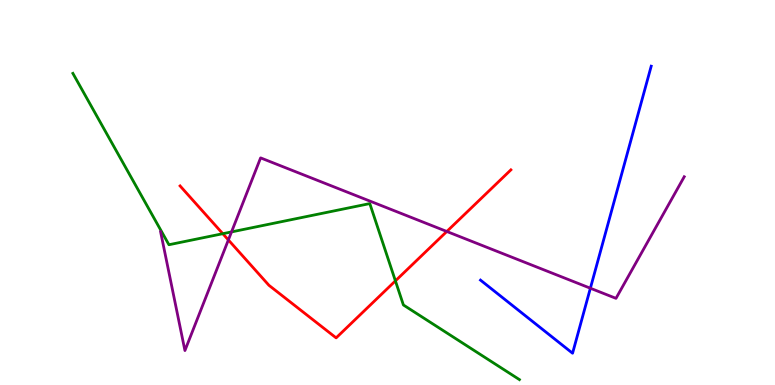[{'lines': ['blue', 'red'], 'intersections': []}, {'lines': ['green', 'red'], 'intersections': [{'x': 2.87, 'y': 3.93}, {'x': 5.1, 'y': 2.7}]}, {'lines': ['purple', 'red'], 'intersections': [{'x': 2.95, 'y': 3.77}, {'x': 5.77, 'y': 3.99}]}, {'lines': ['blue', 'green'], 'intersections': []}, {'lines': ['blue', 'purple'], 'intersections': [{'x': 7.62, 'y': 2.51}]}, {'lines': ['green', 'purple'], 'intersections': [{'x': 2.99, 'y': 3.98}]}]